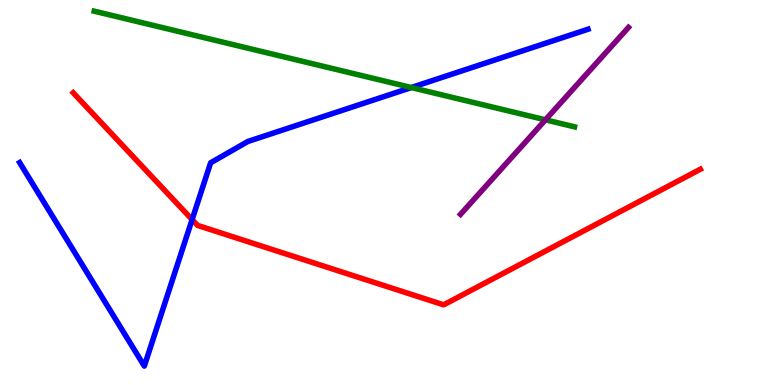[{'lines': ['blue', 'red'], 'intersections': [{'x': 2.48, 'y': 4.3}]}, {'lines': ['green', 'red'], 'intersections': []}, {'lines': ['purple', 'red'], 'intersections': []}, {'lines': ['blue', 'green'], 'intersections': [{'x': 5.31, 'y': 7.73}]}, {'lines': ['blue', 'purple'], 'intersections': []}, {'lines': ['green', 'purple'], 'intersections': [{'x': 7.04, 'y': 6.89}]}]